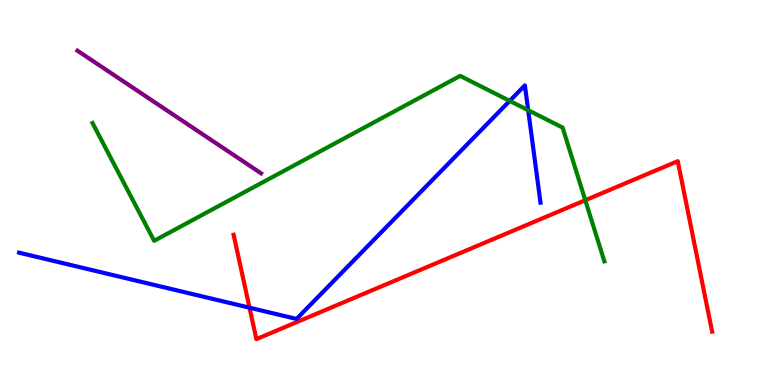[{'lines': ['blue', 'red'], 'intersections': [{'x': 3.22, 'y': 2.01}]}, {'lines': ['green', 'red'], 'intersections': [{'x': 7.55, 'y': 4.8}]}, {'lines': ['purple', 'red'], 'intersections': []}, {'lines': ['blue', 'green'], 'intersections': [{'x': 6.58, 'y': 7.38}, {'x': 6.82, 'y': 7.14}]}, {'lines': ['blue', 'purple'], 'intersections': []}, {'lines': ['green', 'purple'], 'intersections': []}]